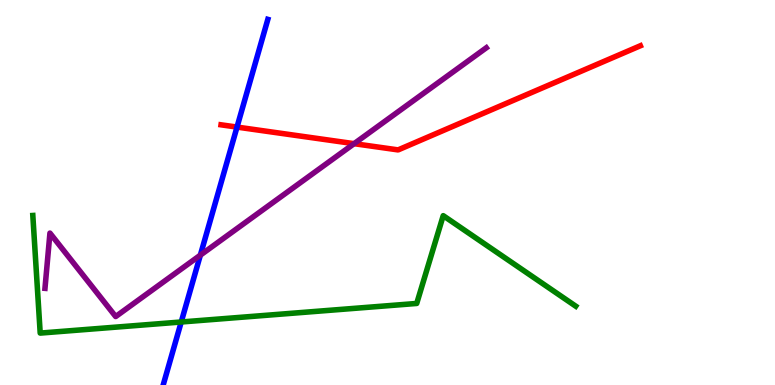[{'lines': ['blue', 'red'], 'intersections': [{'x': 3.06, 'y': 6.7}]}, {'lines': ['green', 'red'], 'intersections': []}, {'lines': ['purple', 'red'], 'intersections': [{'x': 4.57, 'y': 6.27}]}, {'lines': ['blue', 'green'], 'intersections': [{'x': 2.34, 'y': 1.64}]}, {'lines': ['blue', 'purple'], 'intersections': [{'x': 2.59, 'y': 3.37}]}, {'lines': ['green', 'purple'], 'intersections': []}]